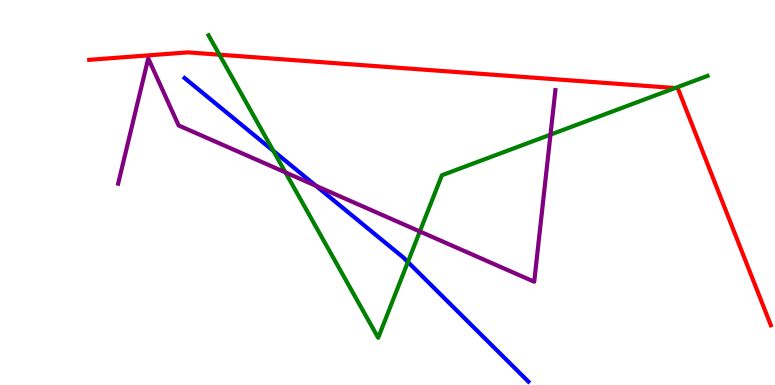[{'lines': ['blue', 'red'], 'intersections': []}, {'lines': ['green', 'red'], 'intersections': [{'x': 2.83, 'y': 8.58}, {'x': 8.71, 'y': 7.71}]}, {'lines': ['purple', 'red'], 'intersections': []}, {'lines': ['blue', 'green'], 'intersections': [{'x': 3.53, 'y': 6.08}, {'x': 5.26, 'y': 3.2}]}, {'lines': ['blue', 'purple'], 'intersections': [{'x': 4.08, 'y': 5.17}]}, {'lines': ['green', 'purple'], 'intersections': [{'x': 3.68, 'y': 5.52}, {'x': 5.42, 'y': 3.99}, {'x': 7.1, 'y': 6.5}]}]